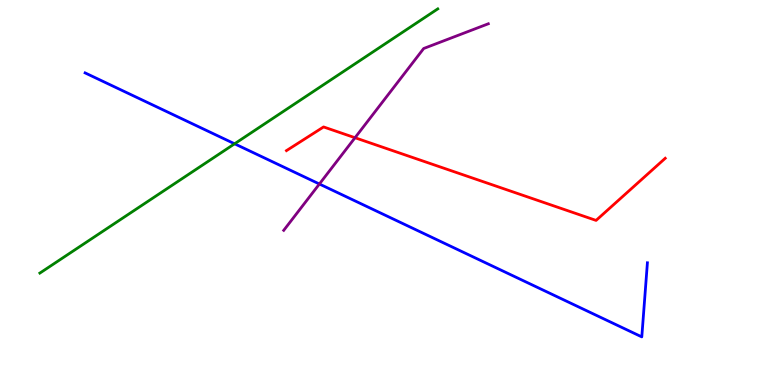[{'lines': ['blue', 'red'], 'intersections': []}, {'lines': ['green', 'red'], 'intersections': []}, {'lines': ['purple', 'red'], 'intersections': [{'x': 4.58, 'y': 6.42}]}, {'lines': ['blue', 'green'], 'intersections': [{'x': 3.03, 'y': 6.27}]}, {'lines': ['blue', 'purple'], 'intersections': [{'x': 4.12, 'y': 5.22}]}, {'lines': ['green', 'purple'], 'intersections': []}]